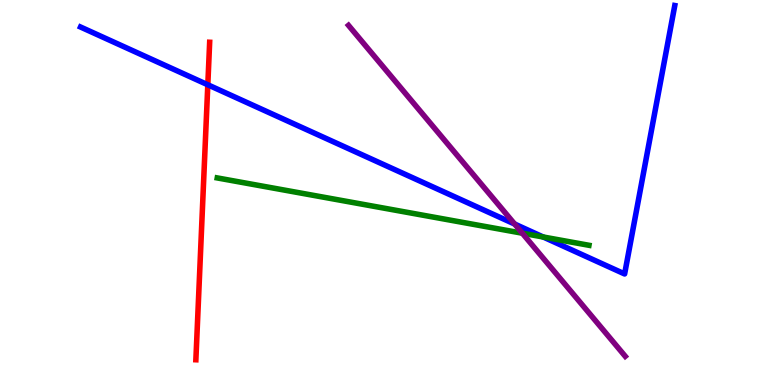[{'lines': ['blue', 'red'], 'intersections': [{'x': 2.68, 'y': 7.8}]}, {'lines': ['green', 'red'], 'intersections': []}, {'lines': ['purple', 'red'], 'intersections': []}, {'lines': ['blue', 'green'], 'intersections': [{'x': 7.01, 'y': 3.84}]}, {'lines': ['blue', 'purple'], 'intersections': [{'x': 6.64, 'y': 4.18}]}, {'lines': ['green', 'purple'], 'intersections': [{'x': 6.74, 'y': 3.94}]}]